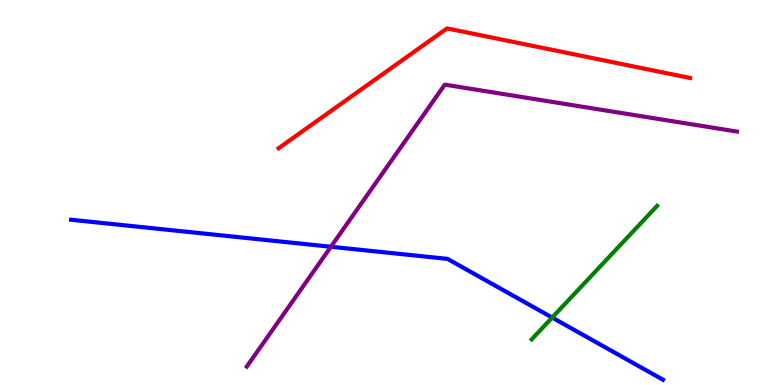[{'lines': ['blue', 'red'], 'intersections': []}, {'lines': ['green', 'red'], 'intersections': []}, {'lines': ['purple', 'red'], 'intersections': []}, {'lines': ['blue', 'green'], 'intersections': [{'x': 7.12, 'y': 1.75}]}, {'lines': ['blue', 'purple'], 'intersections': [{'x': 4.27, 'y': 3.59}]}, {'lines': ['green', 'purple'], 'intersections': []}]